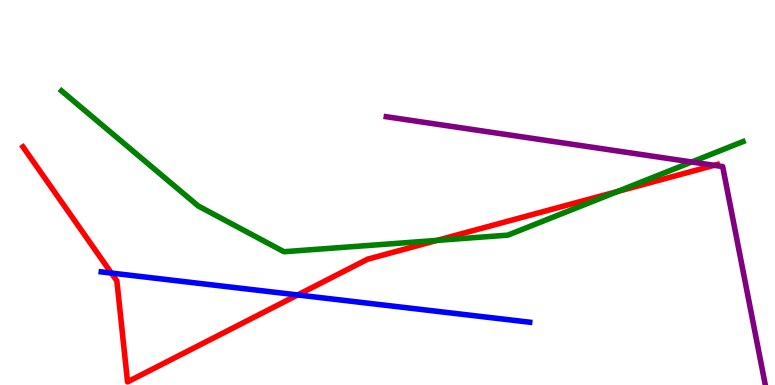[{'lines': ['blue', 'red'], 'intersections': [{'x': 1.44, 'y': 2.91}, {'x': 3.84, 'y': 2.34}]}, {'lines': ['green', 'red'], 'intersections': [{'x': 5.64, 'y': 3.76}, {'x': 7.97, 'y': 5.03}]}, {'lines': ['purple', 'red'], 'intersections': [{'x': 9.22, 'y': 5.71}]}, {'lines': ['blue', 'green'], 'intersections': []}, {'lines': ['blue', 'purple'], 'intersections': []}, {'lines': ['green', 'purple'], 'intersections': [{'x': 8.93, 'y': 5.79}]}]